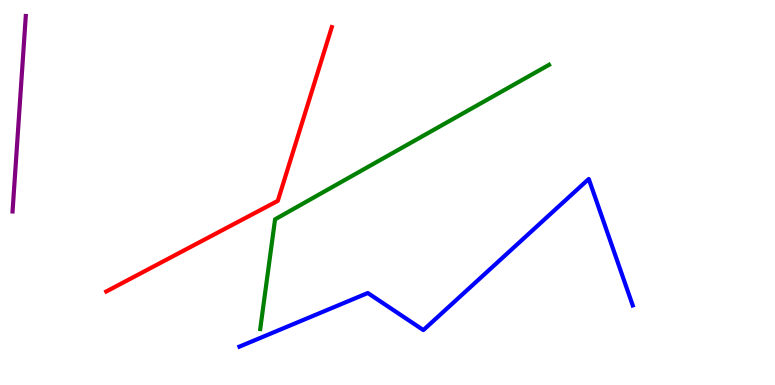[{'lines': ['blue', 'red'], 'intersections': []}, {'lines': ['green', 'red'], 'intersections': []}, {'lines': ['purple', 'red'], 'intersections': []}, {'lines': ['blue', 'green'], 'intersections': []}, {'lines': ['blue', 'purple'], 'intersections': []}, {'lines': ['green', 'purple'], 'intersections': []}]